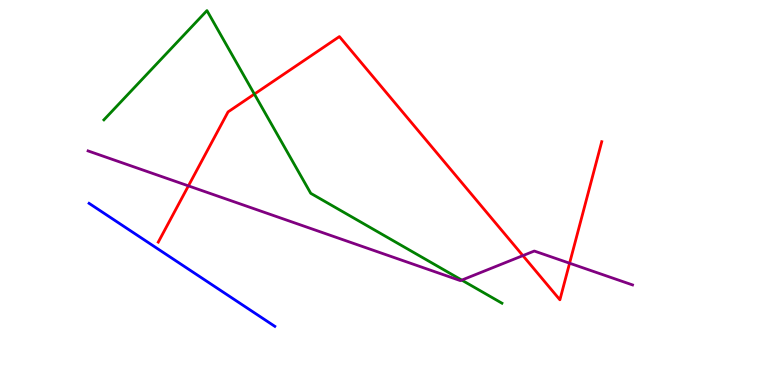[{'lines': ['blue', 'red'], 'intersections': []}, {'lines': ['green', 'red'], 'intersections': [{'x': 3.28, 'y': 7.56}]}, {'lines': ['purple', 'red'], 'intersections': [{'x': 2.43, 'y': 5.17}, {'x': 6.75, 'y': 3.36}, {'x': 7.35, 'y': 3.16}]}, {'lines': ['blue', 'green'], 'intersections': []}, {'lines': ['blue', 'purple'], 'intersections': []}, {'lines': ['green', 'purple'], 'intersections': [{'x': 5.96, 'y': 2.72}]}]